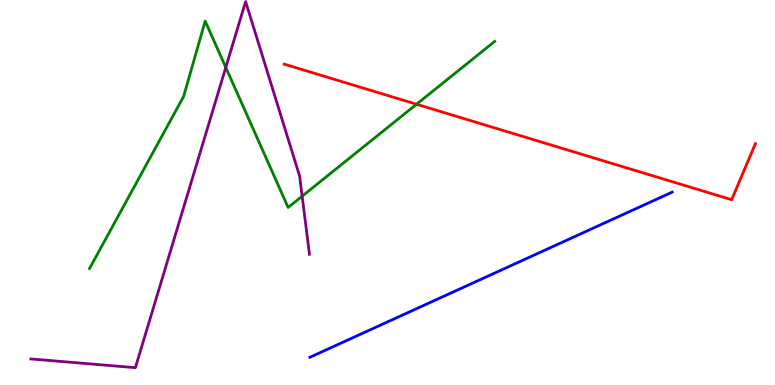[{'lines': ['blue', 'red'], 'intersections': []}, {'lines': ['green', 'red'], 'intersections': [{'x': 5.37, 'y': 7.29}]}, {'lines': ['purple', 'red'], 'intersections': []}, {'lines': ['blue', 'green'], 'intersections': []}, {'lines': ['blue', 'purple'], 'intersections': []}, {'lines': ['green', 'purple'], 'intersections': [{'x': 2.91, 'y': 8.25}, {'x': 3.9, 'y': 4.9}]}]